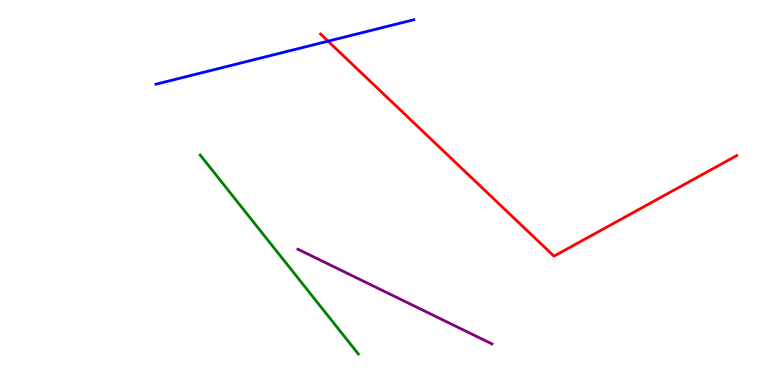[{'lines': ['blue', 'red'], 'intersections': [{'x': 4.23, 'y': 8.93}]}, {'lines': ['green', 'red'], 'intersections': []}, {'lines': ['purple', 'red'], 'intersections': []}, {'lines': ['blue', 'green'], 'intersections': []}, {'lines': ['blue', 'purple'], 'intersections': []}, {'lines': ['green', 'purple'], 'intersections': []}]